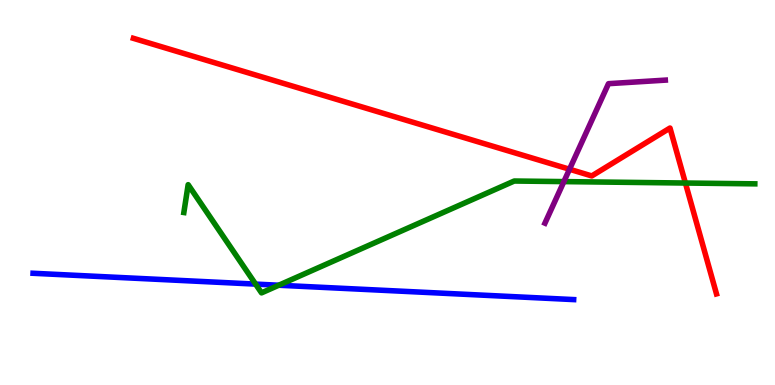[{'lines': ['blue', 'red'], 'intersections': []}, {'lines': ['green', 'red'], 'intersections': [{'x': 8.84, 'y': 5.25}]}, {'lines': ['purple', 'red'], 'intersections': [{'x': 7.35, 'y': 5.6}]}, {'lines': ['blue', 'green'], 'intersections': [{'x': 3.3, 'y': 2.62}, {'x': 3.6, 'y': 2.59}]}, {'lines': ['blue', 'purple'], 'intersections': []}, {'lines': ['green', 'purple'], 'intersections': [{'x': 7.28, 'y': 5.28}]}]